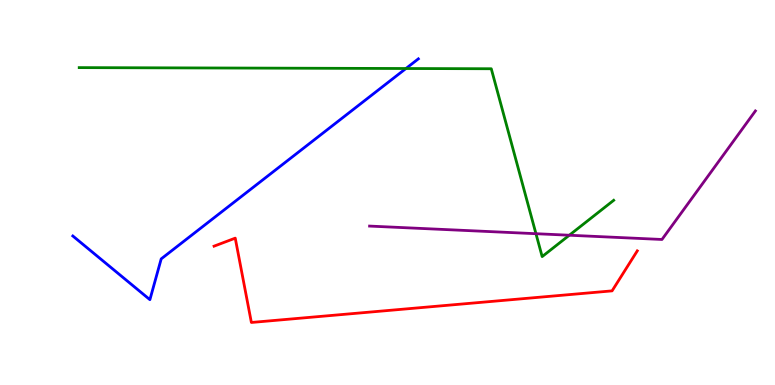[{'lines': ['blue', 'red'], 'intersections': []}, {'lines': ['green', 'red'], 'intersections': []}, {'lines': ['purple', 'red'], 'intersections': []}, {'lines': ['blue', 'green'], 'intersections': [{'x': 5.24, 'y': 8.22}]}, {'lines': ['blue', 'purple'], 'intersections': []}, {'lines': ['green', 'purple'], 'intersections': [{'x': 6.92, 'y': 3.93}, {'x': 7.35, 'y': 3.89}]}]